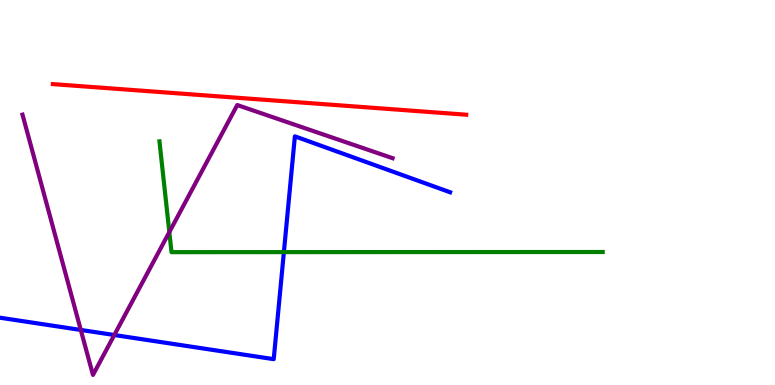[{'lines': ['blue', 'red'], 'intersections': []}, {'lines': ['green', 'red'], 'intersections': []}, {'lines': ['purple', 'red'], 'intersections': []}, {'lines': ['blue', 'green'], 'intersections': [{'x': 3.66, 'y': 3.45}]}, {'lines': ['blue', 'purple'], 'intersections': [{'x': 1.04, 'y': 1.43}, {'x': 1.47, 'y': 1.3}]}, {'lines': ['green', 'purple'], 'intersections': [{'x': 2.18, 'y': 3.97}]}]